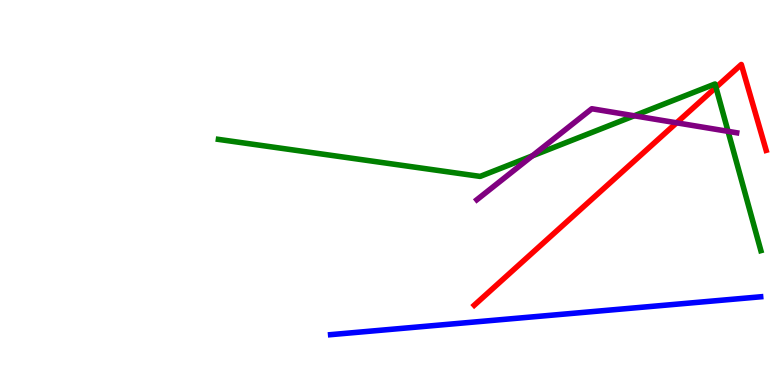[{'lines': ['blue', 'red'], 'intersections': []}, {'lines': ['green', 'red'], 'intersections': [{'x': 9.24, 'y': 7.73}]}, {'lines': ['purple', 'red'], 'intersections': [{'x': 8.73, 'y': 6.81}]}, {'lines': ['blue', 'green'], 'intersections': []}, {'lines': ['blue', 'purple'], 'intersections': []}, {'lines': ['green', 'purple'], 'intersections': [{'x': 6.87, 'y': 5.95}, {'x': 8.18, 'y': 6.99}, {'x': 9.39, 'y': 6.59}]}]